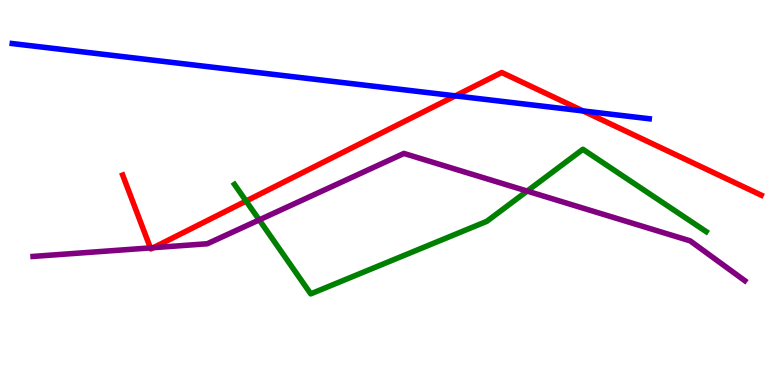[{'lines': ['blue', 'red'], 'intersections': [{'x': 5.88, 'y': 7.51}, {'x': 7.52, 'y': 7.12}]}, {'lines': ['green', 'red'], 'intersections': [{'x': 3.18, 'y': 4.78}]}, {'lines': ['purple', 'red'], 'intersections': [{'x': 1.94, 'y': 3.56}, {'x': 1.98, 'y': 3.57}]}, {'lines': ['blue', 'green'], 'intersections': []}, {'lines': ['blue', 'purple'], 'intersections': []}, {'lines': ['green', 'purple'], 'intersections': [{'x': 3.34, 'y': 4.29}, {'x': 6.8, 'y': 5.04}]}]